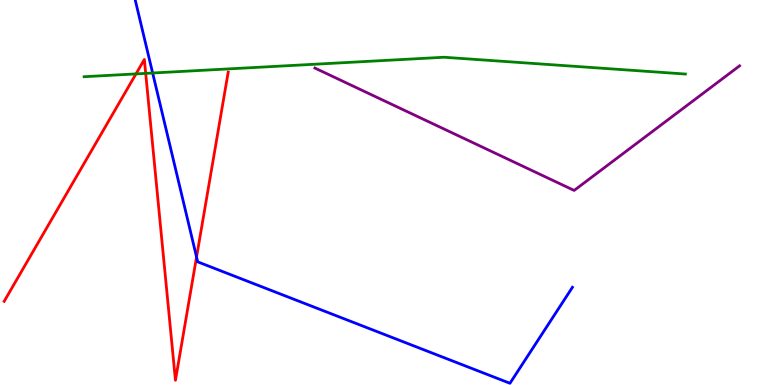[{'lines': ['blue', 'red'], 'intersections': [{'x': 2.54, 'y': 3.32}]}, {'lines': ['green', 'red'], 'intersections': [{'x': 1.75, 'y': 8.08}, {'x': 1.88, 'y': 8.09}]}, {'lines': ['purple', 'red'], 'intersections': []}, {'lines': ['blue', 'green'], 'intersections': [{'x': 1.97, 'y': 8.1}]}, {'lines': ['blue', 'purple'], 'intersections': []}, {'lines': ['green', 'purple'], 'intersections': []}]